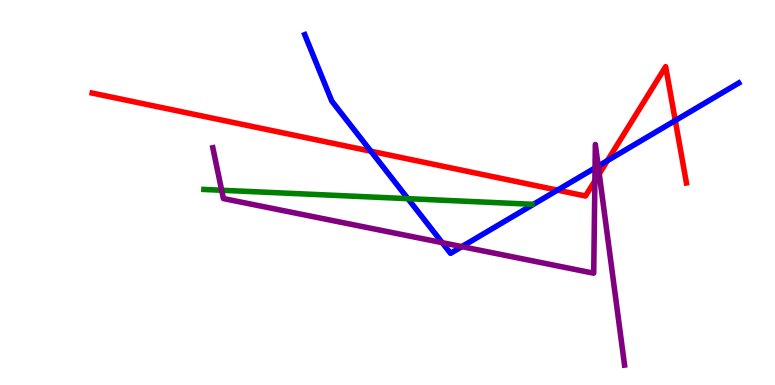[{'lines': ['blue', 'red'], 'intersections': [{'x': 4.79, 'y': 6.07}, {'x': 7.19, 'y': 5.06}, {'x': 7.84, 'y': 5.83}, {'x': 8.71, 'y': 6.87}]}, {'lines': ['green', 'red'], 'intersections': []}, {'lines': ['purple', 'red'], 'intersections': [{'x': 7.68, 'y': 5.3}, {'x': 7.73, 'y': 5.48}]}, {'lines': ['blue', 'green'], 'intersections': [{'x': 5.26, 'y': 4.84}]}, {'lines': ['blue', 'purple'], 'intersections': [{'x': 5.71, 'y': 3.7}, {'x': 5.96, 'y': 3.59}, {'x': 7.68, 'y': 5.64}, {'x': 7.72, 'y': 5.69}]}, {'lines': ['green', 'purple'], 'intersections': [{'x': 2.86, 'y': 5.06}]}]